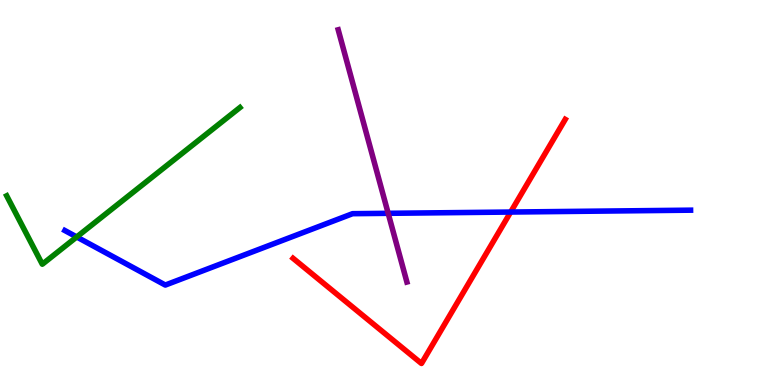[{'lines': ['blue', 'red'], 'intersections': [{'x': 6.59, 'y': 4.49}]}, {'lines': ['green', 'red'], 'intersections': []}, {'lines': ['purple', 'red'], 'intersections': []}, {'lines': ['blue', 'green'], 'intersections': [{'x': 0.99, 'y': 3.85}]}, {'lines': ['blue', 'purple'], 'intersections': [{'x': 5.01, 'y': 4.46}]}, {'lines': ['green', 'purple'], 'intersections': []}]